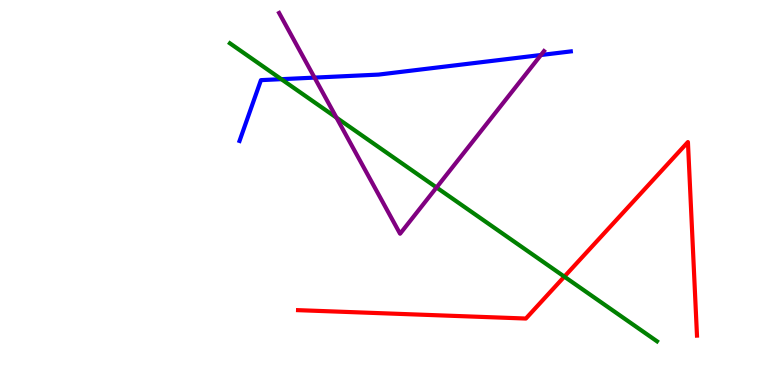[{'lines': ['blue', 'red'], 'intersections': []}, {'lines': ['green', 'red'], 'intersections': [{'x': 7.28, 'y': 2.81}]}, {'lines': ['purple', 'red'], 'intersections': []}, {'lines': ['blue', 'green'], 'intersections': [{'x': 3.63, 'y': 7.94}]}, {'lines': ['blue', 'purple'], 'intersections': [{'x': 4.06, 'y': 7.98}, {'x': 6.98, 'y': 8.57}]}, {'lines': ['green', 'purple'], 'intersections': [{'x': 4.34, 'y': 6.94}, {'x': 5.63, 'y': 5.13}]}]